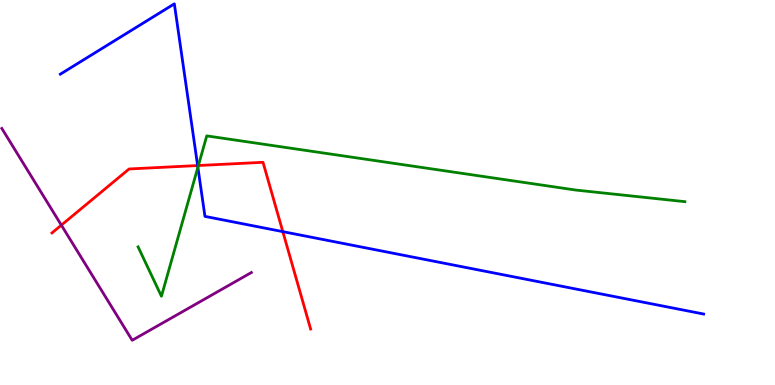[{'lines': ['blue', 'red'], 'intersections': [{'x': 2.55, 'y': 5.7}, {'x': 3.65, 'y': 3.98}]}, {'lines': ['green', 'red'], 'intersections': [{'x': 2.56, 'y': 5.7}]}, {'lines': ['purple', 'red'], 'intersections': [{'x': 0.792, 'y': 4.15}]}, {'lines': ['blue', 'green'], 'intersections': [{'x': 2.55, 'y': 5.65}]}, {'lines': ['blue', 'purple'], 'intersections': []}, {'lines': ['green', 'purple'], 'intersections': []}]